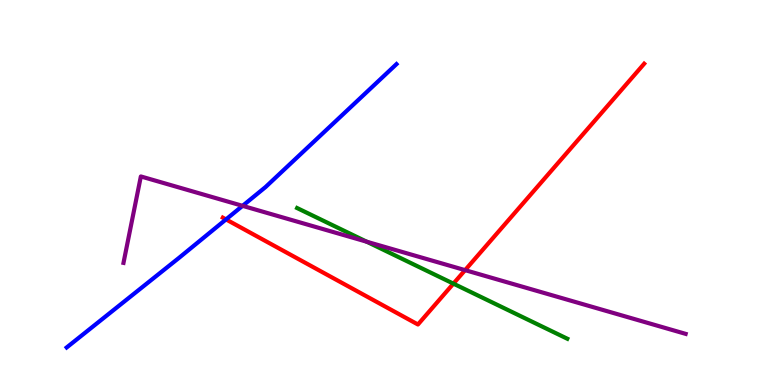[{'lines': ['blue', 'red'], 'intersections': [{'x': 2.92, 'y': 4.3}]}, {'lines': ['green', 'red'], 'intersections': [{'x': 5.85, 'y': 2.63}]}, {'lines': ['purple', 'red'], 'intersections': [{'x': 6.0, 'y': 2.98}]}, {'lines': ['blue', 'green'], 'intersections': []}, {'lines': ['blue', 'purple'], 'intersections': [{'x': 3.13, 'y': 4.65}]}, {'lines': ['green', 'purple'], 'intersections': [{'x': 4.73, 'y': 3.72}]}]